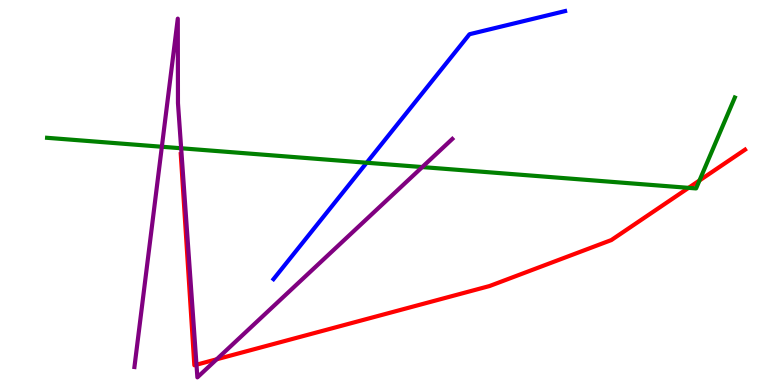[{'lines': ['blue', 'red'], 'intersections': []}, {'lines': ['green', 'red'], 'intersections': [{'x': 8.88, 'y': 5.12}, {'x': 9.03, 'y': 5.31}]}, {'lines': ['purple', 'red'], 'intersections': [{'x': 2.54, 'y': 0.527}, {'x': 2.8, 'y': 0.668}]}, {'lines': ['blue', 'green'], 'intersections': [{'x': 4.73, 'y': 5.77}]}, {'lines': ['blue', 'purple'], 'intersections': []}, {'lines': ['green', 'purple'], 'intersections': [{'x': 2.09, 'y': 6.19}, {'x': 2.34, 'y': 6.15}, {'x': 5.45, 'y': 5.66}]}]